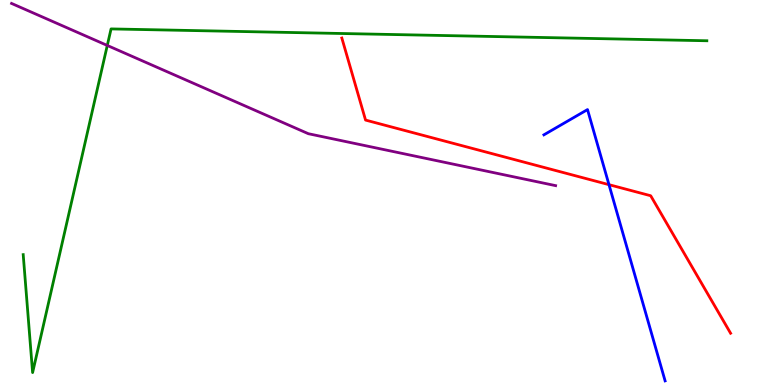[{'lines': ['blue', 'red'], 'intersections': [{'x': 7.86, 'y': 5.2}]}, {'lines': ['green', 'red'], 'intersections': []}, {'lines': ['purple', 'red'], 'intersections': []}, {'lines': ['blue', 'green'], 'intersections': []}, {'lines': ['blue', 'purple'], 'intersections': []}, {'lines': ['green', 'purple'], 'intersections': [{'x': 1.38, 'y': 8.82}]}]